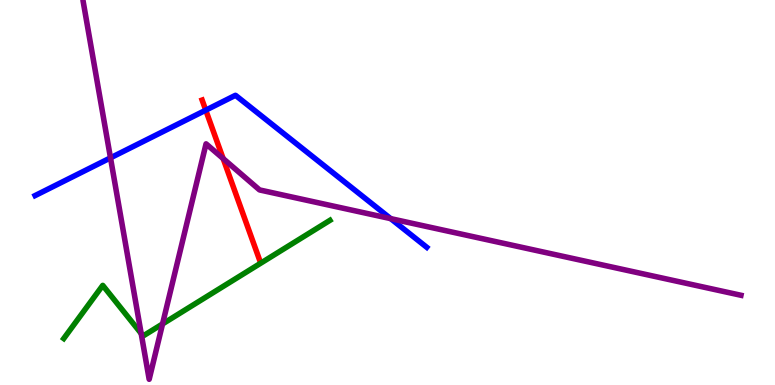[{'lines': ['blue', 'red'], 'intersections': [{'x': 2.65, 'y': 7.14}]}, {'lines': ['green', 'red'], 'intersections': []}, {'lines': ['purple', 'red'], 'intersections': [{'x': 2.88, 'y': 5.88}]}, {'lines': ['blue', 'green'], 'intersections': []}, {'lines': ['blue', 'purple'], 'intersections': [{'x': 1.43, 'y': 5.9}, {'x': 5.04, 'y': 4.32}]}, {'lines': ['green', 'purple'], 'intersections': [{'x': 1.82, 'y': 1.34}, {'x': 2.1, 'y': 1.59}]}]